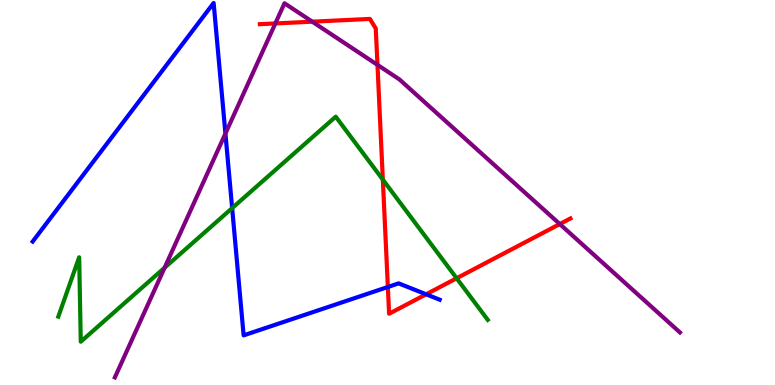[{'lines': ['blue', 'red'], 'intersections': [{'x': 5.0, 'y': 2.55}, {'x': 5.5, 'y': 2.36}]}, {'lines': ['green', 'red'], 'intersections': [{'x': 4.94, 'y': 5.33}, {'x': 5.89, 'y': 2.77}]}, {'lines': ['purple', 'red'], 'intersections': [{'x': 3.55, 'y': 9.39}, {'x': 4.03, 'y': 9.44}, {'x': 4.87, 'y': 8.32}, {'x': 7.22, 'y': 4.18}]}, {'lines': ['blue', 'green'], 'intersections': [{'x': 3.0, 'y': 4.59}]}, {'lines': ['blue', 'purple'], 'intersections': [{'x': 2.91, 'y': 6.53}]}, {'lines': ['green', 'purple'], 'intersections': [{'x': 2.12, 'y': 3.05}]}]